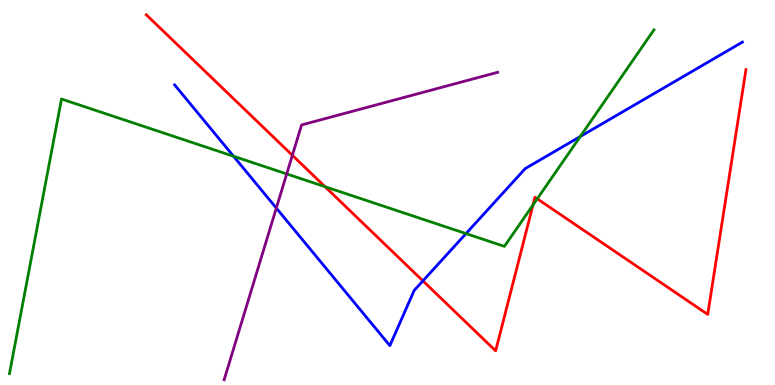[{'lines': ['blue', 'red'], 'intersections': [{'x': 5.46, 'y': 2.7}]}, {'lines': ['green', 'red'], 'intersections': [{'x': 4.19, 'y': 5.15}, {'x': 6.88, 'y': 4.68}, {'x': 6.93, 'y': 4.84}]}, {'lines': ['purple', 'red'], 'intersections': [{'x': 3.77, 'y': 5.97}]}, {'lines': ['blue', 'green'], 'intersections': [{'x': 3.01, 'y': 5.94}, {'x': 6.01, 'y': 3.93}, {'x': 7.49, 'y': 6.45}]}, {'lines': ['blue', 'purple'], 'intersections': [{'x': 3.57, 'y': 4.6}]}, {'lines': ['green', 'purple'], 'intersections': [{'x': 3.7, 'y': 5.48}]}]